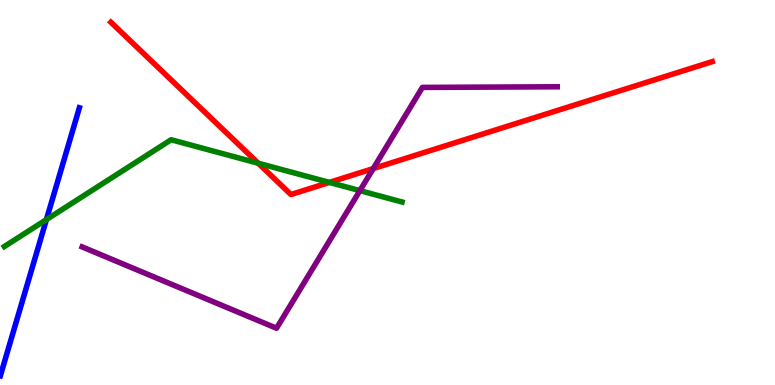[{'lines': ['blue', 'red'], 'intersections': []}, {'lines': ['green', 'red'], 'intersections': [{'x': 3.33, 'y': 5.76}, {'x': 4.25, 'y': 5.26}]}, {'lines': ['purple', 'red'], 'intersections': [{'x': 4.82, 'y': 5.62}]}, {'lines': ['blue', 'green'], 'intersections': [{'x': 0.599, 'y': 4.3}]}, {'lines': ['blue', 'purple'], 'intersections': []}, {'lines': ['green', 'purple'], 'intersections': [{'x': 4.64, 'y': 5.05}]}]